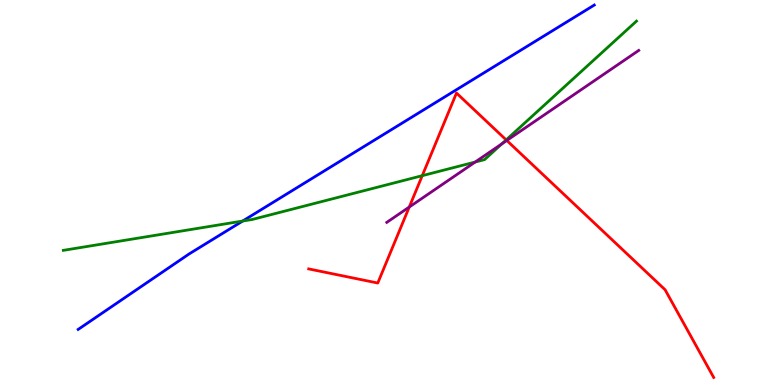[{'lines': ['blue', 'red'], 'intersections': []}, {'lines': ['green', 'red'], 'intersections': [{'x': 5.45, 'y': 5.44}, {'x': 6.53, 'y': 6.37}]}, {'lines': ['purple', 'red'], 'intersections': [{'x': 5.28, 'y': 4.62}, {'x': 6.54, 'y': 6.35}]}, {'lines': ['blue', 'green'], 'intersections': [{'x': 3.13, 'y': 4.26}]}, {'lines': ['blue', 'purple'], 'intersections': []}, {'lines': ['green', 'purple'], 'intersections': [{'x': 6.13, 'y': 5.79}, {'x': 6.48, 'y': 6.26}]}]